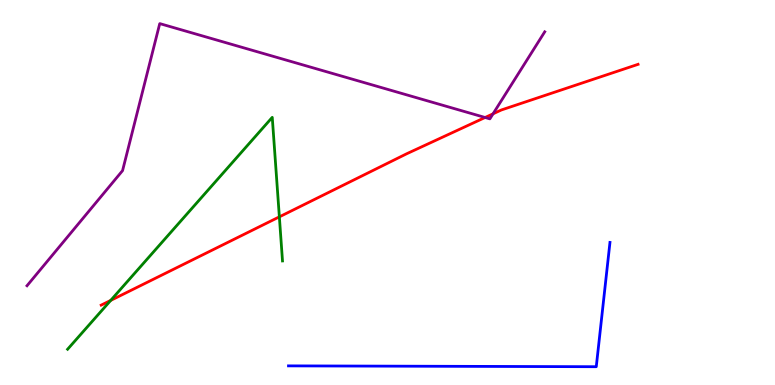[{'lines': ['blue', 'red'], 'intersections': []}, {'lines': ['green', 'red'], 'intersections': [{'x': 1.43, 'y': 2.2}, {'x': 3.6, 'y': 4.37}]}, {'lines': ['purple', 'red'], 'intersections': [{'x': 6.26, 'y': 6.95}, {'x': 6.36, 'y': 7.04}]}, {'lines': ['blue', 'green'], 'intersections': []}, {'lines': ['blue', 'purple'], 'intersections': []}, {'lines': ['green', 'purple'], 'intersections': []}]